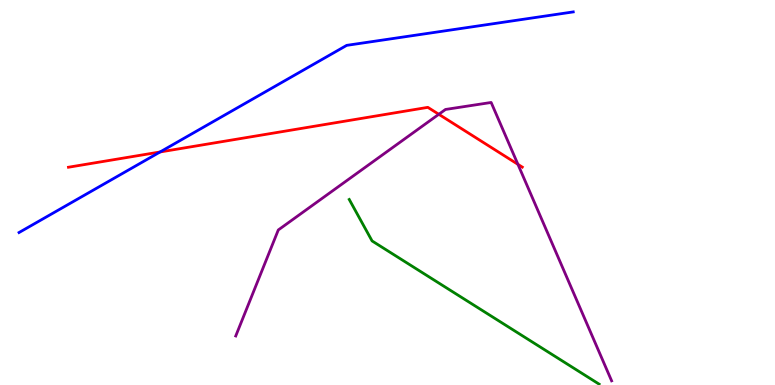[{'lines': ['blue', 'red'], 'intersections': [{'x': 2.07, 'y': 6.05}]}, {'lines': ['green', 'red'], 'intersections': []}, {'lines': ['purple', 'red'], 'intersections': [{'x': 5.66, 'y': 7.03}, {'x': 6.68, 'y': 5.73}]}, {'lines': ['blue', 'green'], 'intersections': []}, {'lines': ['blue', 'purple'], 'intersections': []}, {'lines': ['green', 'purple'], 'intersections': []}]